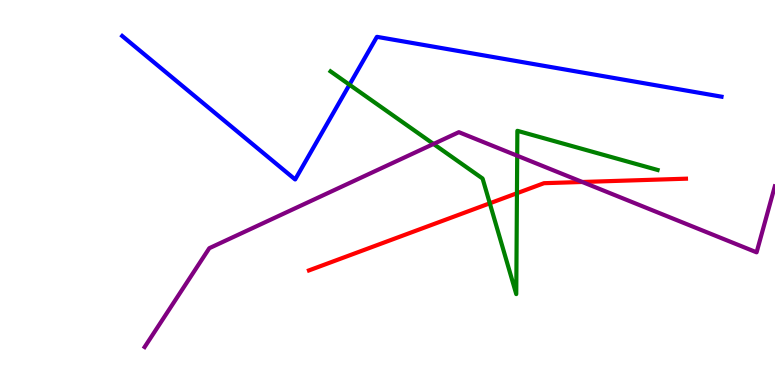[{'lines': ['blue', 'red'], 'intersections': []}, {'lines': ['green', 'red'], 'intersections': [{'x': 6.32, 'y': 4.72}, {'x': 6.67, 'y': 4.98}]}, {'lines': ['purple', 'red'], 'intersections': [{'x': 7.51, 'y': 5.27}]}, {'lines': ['blue', 'green'], 'intersections': [{'x': 4.51, 'y': 7.8}]}, {'lines': ['blue', 'purple'], 'intersections': []}, {'lines': ['green', 'purple'], 'intersections': [{'x': 5.59, 'y': 6.26}, {'x': 6.67, 'y': 5.96}]}]